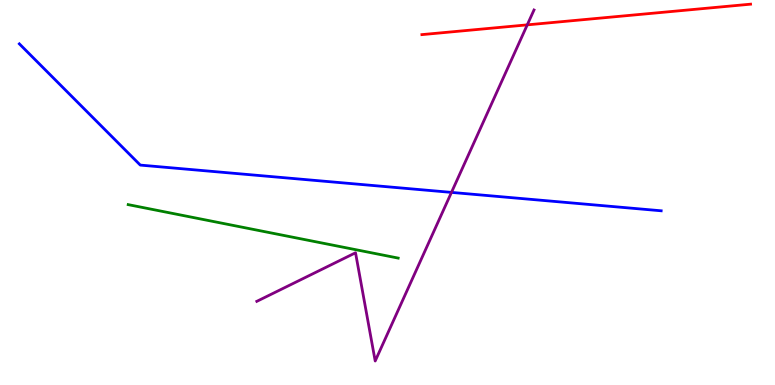[{'lines': ['blue', 'red'], 'intersections': []}, {'lines': ['green', 'red'], 'intersections': []}, {'lines': ['purple', 'red'], 'intersections': [{'x': 6.8, 'y': 9.35}]}, {'lines': ['blue', 'green'], 'intersections': []}, {'lines': ['blue', 'purple'], 'intersections': [{'x': 5.83, 'y': 5.0}]}, {'lines': ['green', 'purple'], 'intersections': []}]